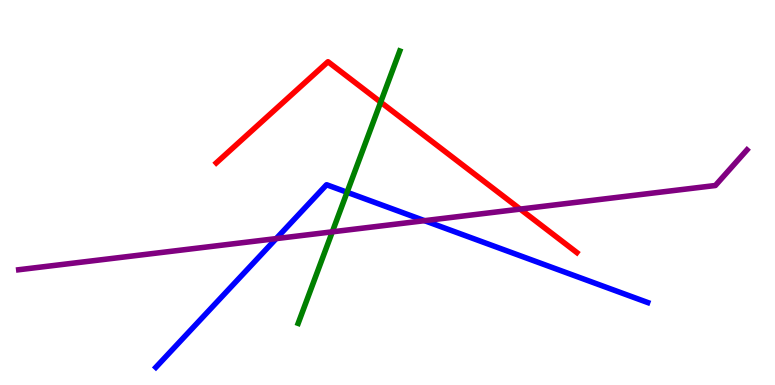[{'lines': ['blue', 'red'], 'intersections': []}, {'lines': ['green', 'red'], 'intersections': [{'x': 4.91, 'y': 7.35}]}, {'lines': ['purple', 'red'], 'intersections': [{'x': 6.71, 'y': 4.57}]}, {'lines': ['blue', 'green'], 'intersections': [{'x': 4.48, 'y': 5.01}]}, {'lines': ['blue', 'purple'], 'intersections': [{'x': 3.56, 'y': 3.8}, {'x': 5.48, 'y': 4.27}]}, {'lines': ['green', 'purple'], 'intersections': [{'x': 4.29, 'y': 3.98}]}]